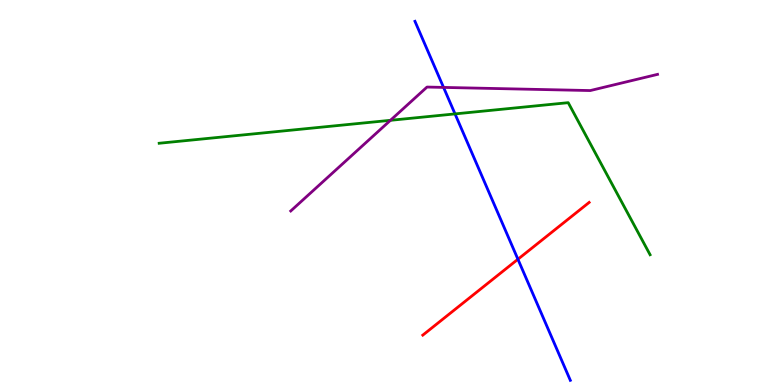[{'lines': ['blue', 'red'], 'intersections': [{'x': 6.68, 'y': 3.27}]}, {'lines': ['green', 'red'], 'intersections': []}, {'lines': ['purple', 'red'], 'intersections': []}, {'lines': ['blue', 'green'], 'intersections': [{'x': 5.87, 'y': 7.04}]}, {'lines': ['blue', 'purple'], 'intersections': [{'x': 5.72, 'y': 7.73}]}, {'lines': ['green', 'purple'], 'intersections': [{'x': 5.04, 'y': 6.88}]}]